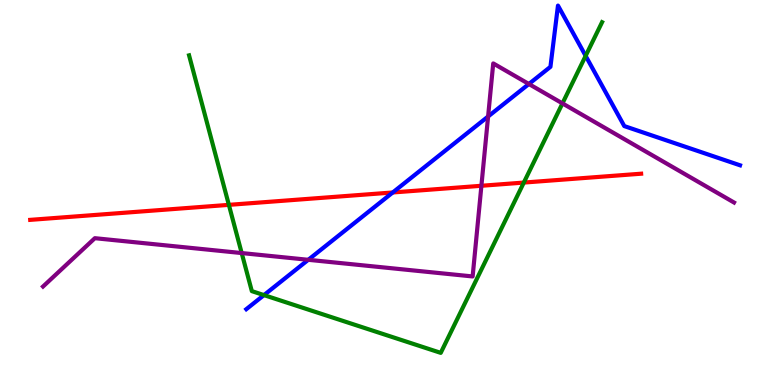[{'lines': ['blue', 'red'], 'intersections': [{'x': 5.07, 'y': 5.0}]}, {'lines': ['green', 'red'], 'intersections': [{'x': 2.95, 'y': 4.68}, {'x': 6.76, 'y': 5.26}]}, {'lines': ['purple', 'red'], 'intersections': [{'x': 6.21, 'y': 5.17}]}, {'lines': ['blue', 'green'], 'intersections': [{'x': 3.41, 'y': 2.34}, {'x': 7.56, 'y': 8.55}]}, {'lines': ['blue', 'purple'], 'intersections': [{'x': 3.98, 'y': 3.25}, {'x': 6.3, 'y': 6.97}, {'x': 6.82, 'y': 7.82}]}, {'lines': ['green', 'purple'], 'intersections': [{'x': 3.12, 'y': 3.43}, {'x': 7.26, 'y': 7.31}]}]